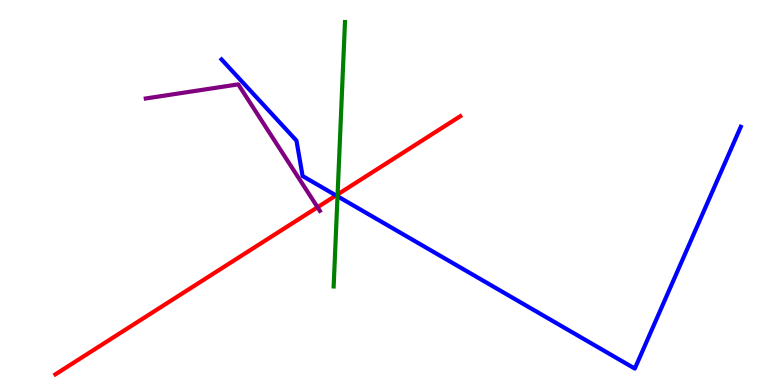[{'lines': ['blue', 'red'], 'intersections': [{'x': 4.34, 'y': 4.92}]}, {'lines': ['green', 'red'], 'intersections': [{'x': 4.36, 'y': 4.95}]}, {'lines': ['purple', 'red'], 'intersections': [{'x': 4.1, 'y': 4.62}]}, {'lines': ['blue', 'green'], 'intersections': [{'x': 4.36, 'y': 4.9}]}, {'lines': ['blue', 'purple'], 'intersections': []}, {'lines': ['green', 'purple'], 'intersections': []}]